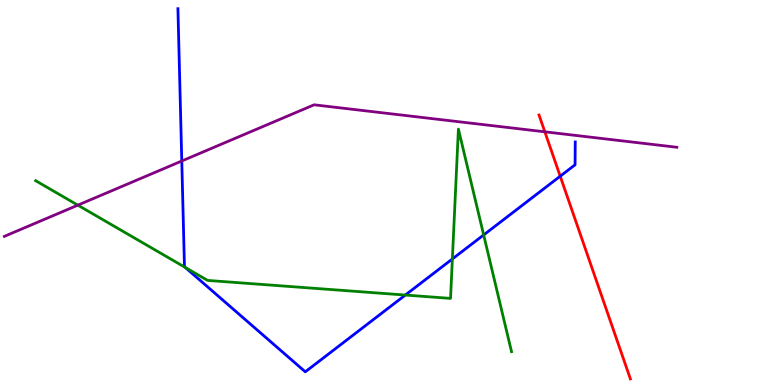[{'lines': ['blue', 'red'], 'intersections': [{'x': 7.23, 'y': 5.42}]}, {'lines': ['green', 'red'], 'intersections': []}, {'lines': ['purple', 'red'], 'intersections': [{'x': 7.03, 'y': 6.58}]}, {'lines': ['blue', 'green'], 'intersections': [{'x': 2.39, 'y': 3.05}, {'x': 5.23, 'y': 2.34}, {'x': 5.84, 'y': 3.27}, {'x': 6.24, 'y': 3.9}]}, {'lines': ['blue', 'purple'], 'intersections': [{'x': 2.35, 'y': 5.82}]}, {'lines': ['green', 'purple'], 'intersections': [{'x': 1.0, 'y': 4.67}]}]